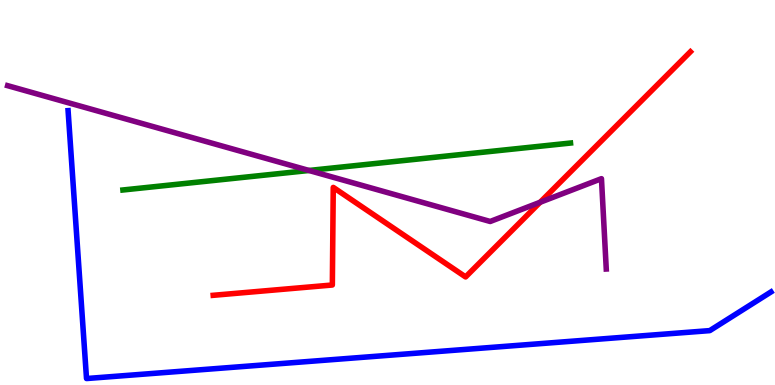[{'lines': ['blue', 'red'], 'intersections': []}, {'lines': ['green', 'red'], 'intersections': []}, {'lines': ['purple', 'red'], 'intersections': [{'x': 6.97, 'y': 4.75}]}, {'lines': ['blue', 'green'], 'intersections': []}, {'lines': ['blue', 'purple'], 'intersections': []}, {'lines': ['green', 'purple'], 'intersections': [{'x': 3.99, 'y': 5.57}]}]